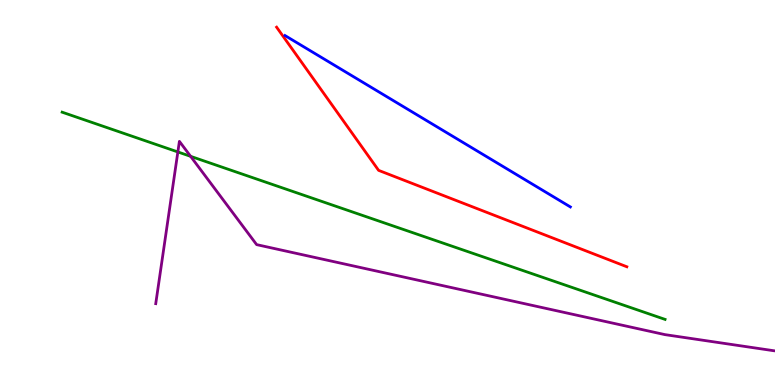[{'lines': ['blue', 'red'], 'intersections': []}, {'lines': ['green', 'red'], 'intersections': []}, {'lines': ['purple', 'red'], 'intersections': []}, {'lines': ['blue', 'green'], 'intersections': []}, {'lines': ['blue', 'purple'], 'intersections': []}, {'lines': ['green', 'purple'], 'intersections': [{'x': 2.29, 'y': 6.05}, {'x': 2.46, 'y': 5.94}]}]